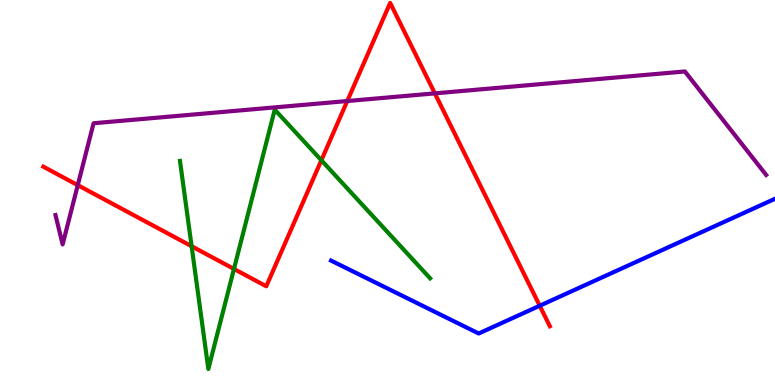[{'lines': ['blue', 'red'], 'intersections': [{'x': 6.96, 'y': 2.06}]}, {'lines': ['green', 'red'], 'intersections': [{'x': 2.47, 'y': 3.6}, {'x': 3.02, 'y': 3.01}, {'x': 4.15, 'y': 5.84}]}, {'lines': ['purple', 'red'], 'intersections': [{'x': 1.0, 'y': 5.19}, {'x': 4.48, 'y': 7.38}, {'x': 5.61, 'y': 7.57}]}, {'lines': ['blue', 'green'], 'intersections': []}, {'lines': ['blue', 'purple'], 'intersections': []}, {'lines': ['green', 'purple'], 'intersections': []}]